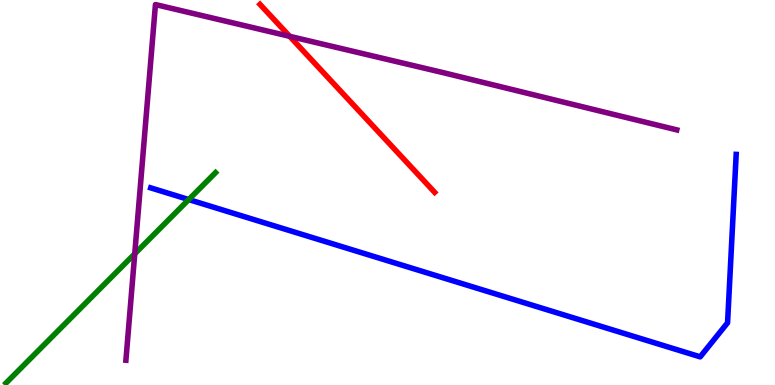[{'lines': ['blue', 'red'], 'intersections': []}, {'lines': ['green', 'red'], 'intersections': []}, {'lines': ['purple', 'red'], 'intersections': [{'x': 3.74, 'y': 9.06}]}, {'lines': ['blue', 'green'], 'intersections': [{'x': 2.44, 'y': 4.82}]}, {'lines': ['blue', 'purple'], 'intersections': []}, {'lines': ['green', 'purple'], 'intersections': [{'x': 1.74, 'y': 3.41}]}]